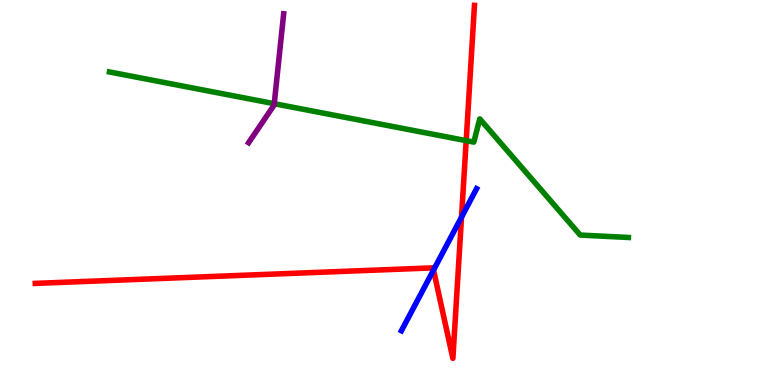[{'lines': ['blue', 'red'], 'intersections': [{'x': 5.59, 'y': 2.99}, {'x': 5.96, 'y': 4.36}]}, {'lines': ['green', 'red'], 'intersections': [{'x': 6.02, 'y': 6.35}]}, {'lines': ['purple', 'red'], 'intersections': []}, {'lines': ['blue', 'green'], 'intersections': []}, {'lines': ['blue', 'purple'], 'intersections': []}, {'lines': ['green', 'purple'], 'intersections': [{'x': 3.54, 'y': 7.31}]}]